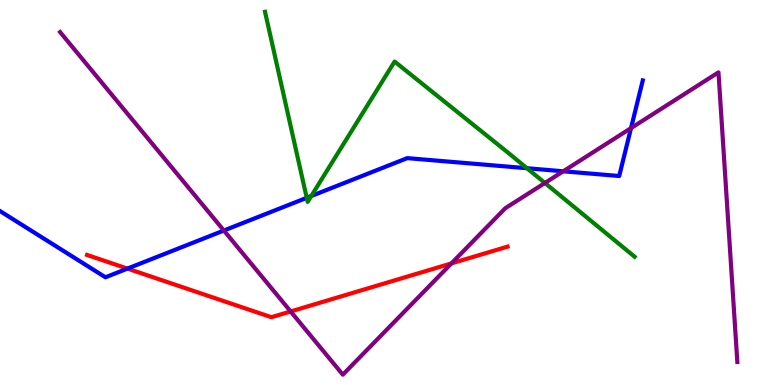[{'lines': ['blue', 'red'], 'intersections': [{'x': 1.64, 'y': 3.02}]}, {'lines': ['green', 'red'], 'intersections': []}, {'lines': ['purple', 'red'], 'intersections': [{'x': 3.75, 'y': 1.91}, {'x': 5.82, 'y': 3.16}]}, {'lines': ['blue', 'green'], 'intersections': [{'x': 3.96, 'y': 4.86}, {'x': 4.02, 'y': 4.91}, {'x': 6.8, 'y': 5.63}]}, {'lines': ['blue', 'purple'], 'intersections': [{'x': 2.89, 'y': 4.01}, {'x': 7.27, 'y': 5.55}, {'x': 8.14, 'y': 6.67}]}, {'lines': ['green', 'purple'], 'intersections': [{'x': 7.03, 'y': 5.25}]}]